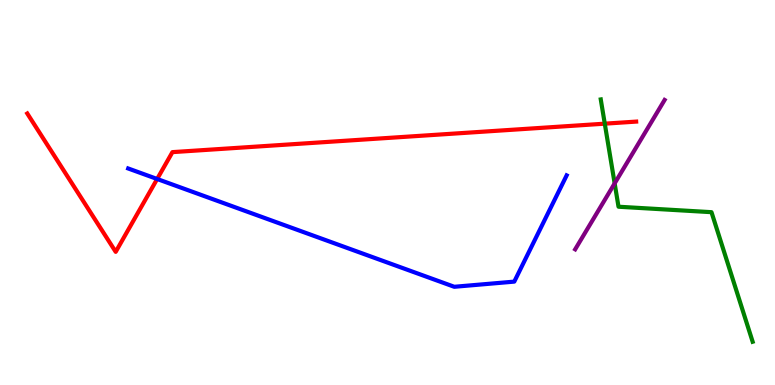[{'lines': ['blue', 'red'], 'intersections': [{'x': 2.03, 'y': 5.35}]}, {'lines': ['green', 'red'], 'intersections': [{'x': 7.8, 'y': 6.79}]}, {'lines': ['purple', 'red'], 'intersections': []}, {'lines': ['blue', 'green'], 'intersections': []}, {'lines': ['blue', 'purple'], 'intersections': []}, {'lines': ['green', 'purple'], 'intersections': [{'x': 7.93, 'y': 5.24}]}]